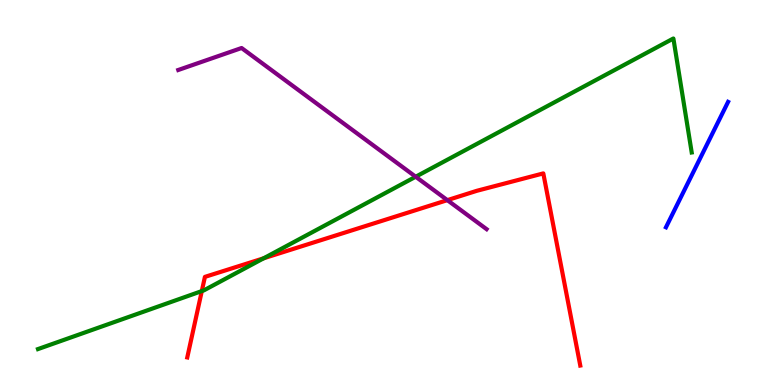[{'lines': ['blue', 'red'], 'intersections': []}, {'lines': ['green', 'red'], 'intersections': [{'x': 2.6, 'y': 2.44}, {'x': 3.4, 'y': 3.29}]}, {'lines': ['purple', 'red'], 'intersections': [{'x': 5.77, 'y': 4.8}]}, {'lines': ['blue', 'green'], 'intersections': []}, {'lines': ['blue', 'purple'], 'intersections': []}, {'lines': ['green', 'purple'], 'intersections': [{'x': 5.36, 'y': 5.41}]}]